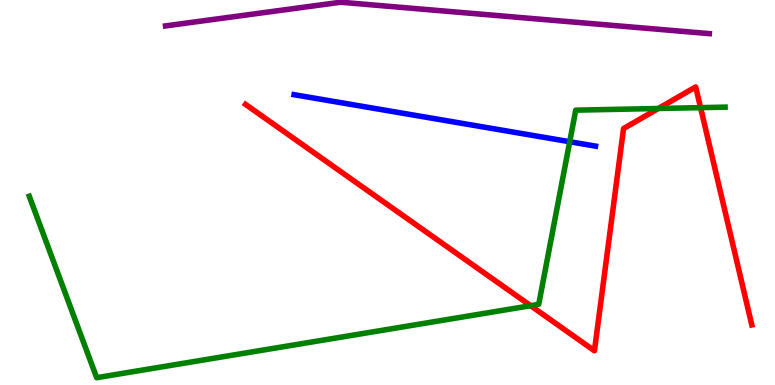[{'lines': ['blue', 'red'], 'intersections': []}, {'lines': ['green', 'red'], 'intersections': [{'x': 6.85, 'y': 2.06}, {'x': 8.49, 'y': 7.18}, {'x': 9.04, 'y': 7.2}]}, {'lines': ['purple', 'red'], 'intersections': []}, {'lines': ['blue', 'green'], 'intersections': [{'x': 7.35, 'y': 6.32}]}, {'lines': ['blue', 'purple'], 'intersections': []}, {'lines': ['green', 'purple'], 'intersections': []}]